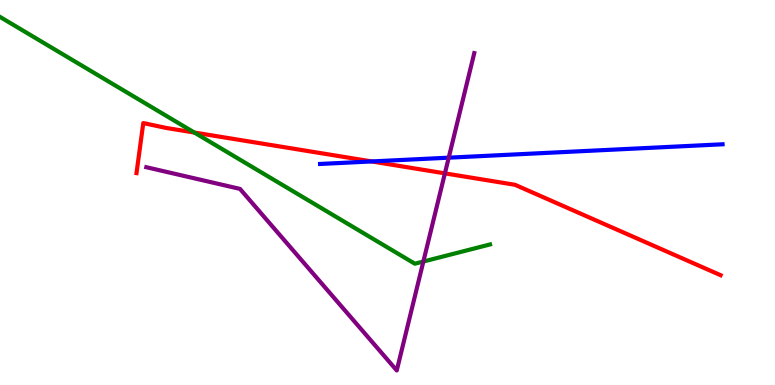[{'lines': ['blue', 'red'], 'intersections': [{'x': 4.8, 'y': 5.81}]}, {'lines': ['green', 'red'], 'intersections': [{'x': 2.51, 'y': 6.56}]}, {'lines': ['purple', 'red'], 'intersections': [{'x': 5.74, 'y': 5.5}]}, {'lines': ['blue', 'green'], 'intersections': []}, {'lines': ['blue', 'purple'], 'intersections': [{'x': 5.79, 'y': 5.9}]}, {'lines': ['green', 'purple'], 'intersections': [{'x': 5.46, 'y': 3.21}]}]